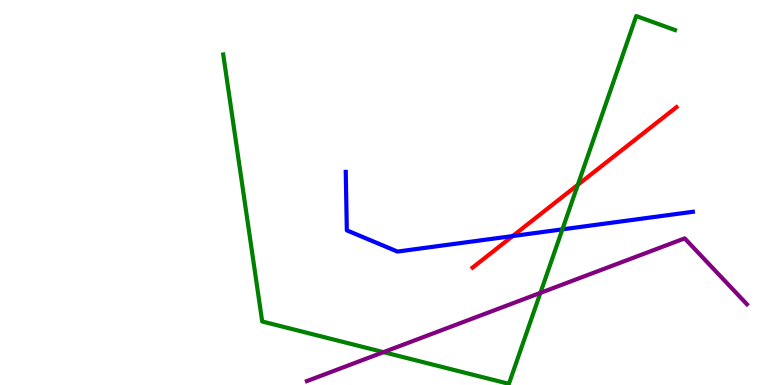[{'lines': ['blue', 'red'], 'intersections': [{'x': 6.62, 'y': 3.87}]}, {'lines': ['green', 'red'], 'intersections': [{'x': 7.46, 'y': 5.2}]}, {'lines': ['purple', 'red'], 'intersections': []}, {'lines': ['blue', 'green'], 'intersections': [{'x': 7.26, 'y': 4.04}]}, {'lines': ['blue', 'purple'], 'intersections': []}, {'lines': ['green', 'purple'], 'intersections': [{'x': 4.95, 'y': 0.853}, {'x': 6.97, 'y': 2.39}]}]